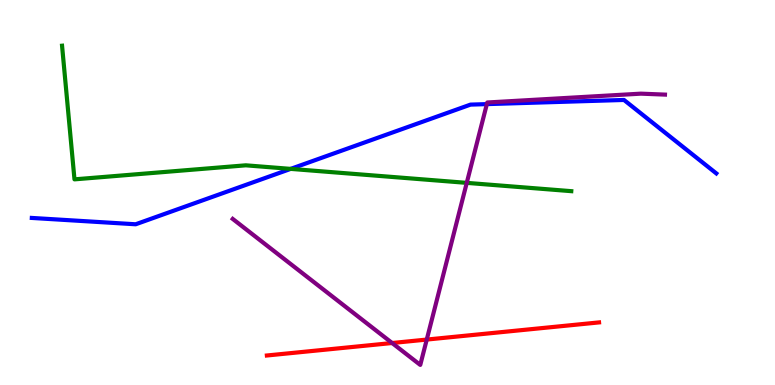[{'lines': ['blue', 'red'], 'intersections': []}, {'lines': ['green', 'red'], 'intersections': []}, {'lines': ['purple', 'red'], 'intersections': [{'x': 5.06, 'y': 1.09}, {'x': 5.51, 'y': 1.18}]}, {'lines': ['blue', 'green'], 'intersections': [{'x': 3.75, 'y': 5.61}]}, {'lines': ['blue', 'purple'], 'intersections': [{'x': 6.28, 'y': 7.3}]}, {'lines': ['green', 'purple'], 'intersections': [{'x': 6.02, 'y': 5.25}]}]